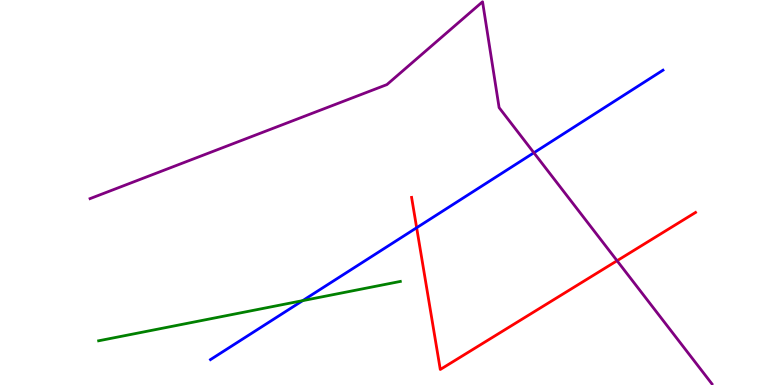[{'lines': ['blue', 'red'], 'intersections': [{'x': 5.38, 'y': 4.08}]}, {'lines': ['green', 'red'], 'intersections': []}, {'lines': ['purple', 'red'], 'intersections': [{'x': 7.96, 'y': 3.23}]}, {'lines': ['blue', 'green'], 'intersections': [{'x': 3.91, 'y': 2.19}]}, {'lines': ['blue', 'purple'], 'intersections': [{'x': 6.89, 'y': 6.03}]}, {'lines': ['green', 'purple'], 'intersections': []}]